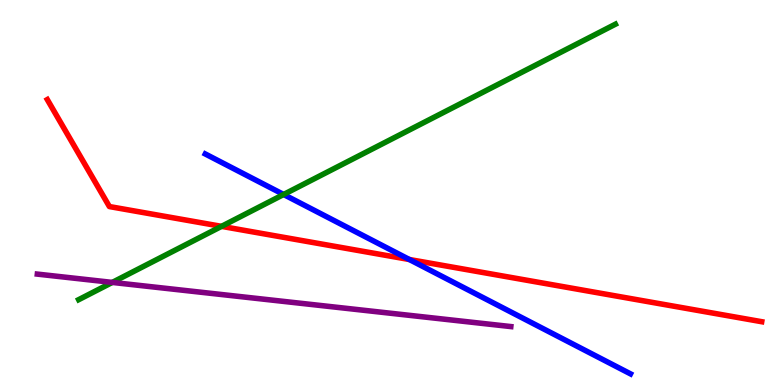[{'lines': ['blue', 'red'], 'intersections': [{'x': 5.28, 'y': 3.26}]}, {'lines': ['green', 'red'], 'intersections': [{'x': 2.86, 'y': 4.12}]}, {'lines': ['purple', 'red'], 'intersections': []}, {'lines': ['blue', 'green'], 'intersections': [{'x': 3.66, 'y': 4.95}]}, {'lines': ['blue', 'purple'], 'intersections': []}, {'lines': ['green', 'purple'], 'intersections': [{'x': 1.45, 'y': 2.66}]}]